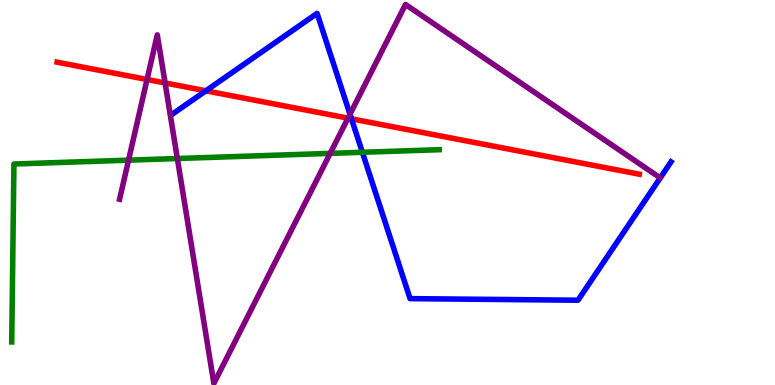[{'lines': ['blue', 'red'], 'intersections': [{'x': 2.66, 'y': 7.64}, {'x': 4.53, 'y': 6.91}]}, {'lines': ['green', 'red'], 'intersections': []}, {'lines': ['purple', 'red'], 'intersections': [{'x': 1.9, 'y': 7.94}, {'x': 2.13, 'y': 7.85}, {'x': 4.49, 'y': 6.93}]}, {'lines': ['blue', 'green'], 'intersections': [{'x': 4.68, 'y': 6.04}]}, {'lines': ['blue', 'purple'], 'intersections': [{'x': 4.52, 'y': 7.03}]}, {'lines': ['green', 'purple'], 'intersections': [{'x': 1.66, 'y': 5.84}, {'x': 2.29, 'y': 5.88}, {'x': 4.26, 'y': 6.02}]}]